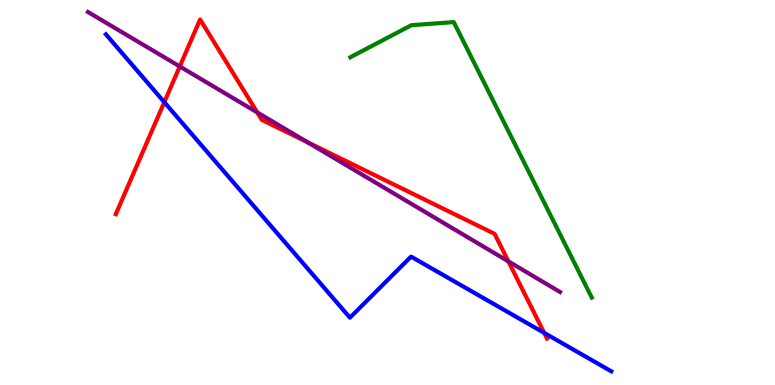[{'lines': ['blue', 'red'], 'intersections': [{'x': 2.12, 'y': 7.35}, {'x': 7.02, 'y': 1.35}]}, {'lines': ['green', 'red'], 'intersections': []}, {'lines': ['purple', 'red'], 'intersections': [{'x': 2.32, 'y': 8.27}, {'x': 3.32, 'y': 7.08}, {'x': 3.97, 'y': 6.31}, {'x': 6.56, 'y': 3.21}]}, {'lines': ['blue', 'green'], 'intersections': []}, {'lines': ['blue', 'purple'], 'intersections': []}, {'lines': ['green', 'purple'], 'intersections': []}]